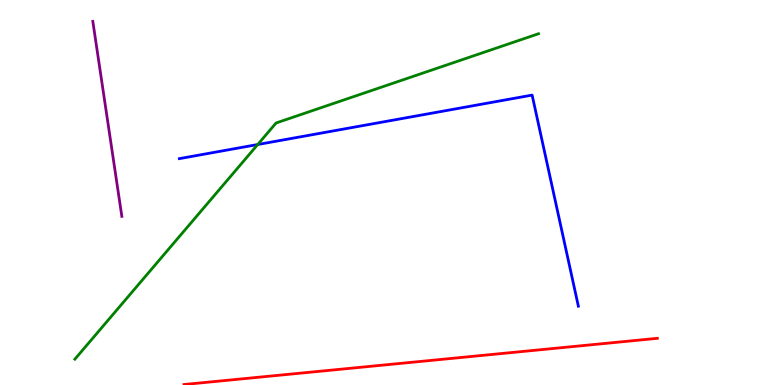[{'lines': ['blue', 'red'], 'intersections': []}, {'lines': ['green', 'red'], 'intersections': []}, {'lines': ['purple', 'red'], 'intersections': []}, {'lines': ['blue', 'green'], 'intersections': [{'x': 3.33, 'y': 6.25}]}, {'lines': ['blue', 'purple'], 'intersections': []}, {'lines': ['green', 'purple'], 'intersections': []}]